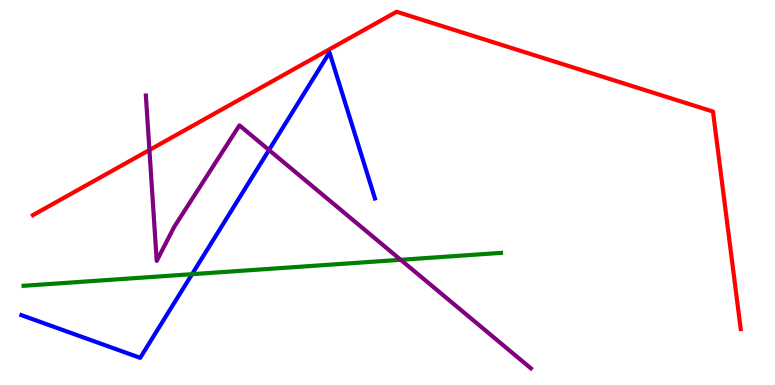[{'lines': ['blue', 'red'], 'intersections': []}, {'lines': ['green', 'red'], 'intersections': []}, {'lines': ['purple', 'red'], 'intersections': [{'x': 1.93, 'y': 6.1}]}, {'lines': ['blue', 'green'], 'intersections': [{'x': 2.48, 'y': 2.88}]}, {'lines': ['blue', 'purple'], 'intersections': [{'x': 3.47, 'y': 6.1}]}, {'lines': ['green', 'purple'], 'intersections': [{'x': 5.17, 'y': 3.25}]}]